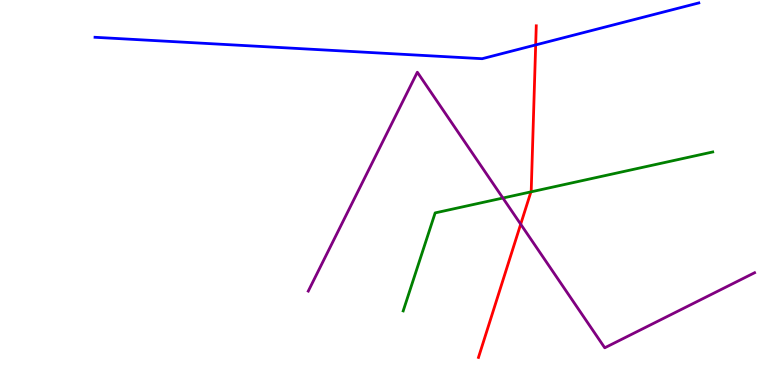[{'lines': ['blue', 'red'], 'intersections': [{'x': 6.91, 'y': 8.83}]}, {'lines': ['green', 'red'], 'intersections': [{'x': 6.85, 'y': 5.02}]}, {'lines': ['purple', 'red'], 'intersections': [{'x': 6.72, 'y': 4.18}]}, {'lines': ['blue', 'green'], 'intersections': []}, {'lines': ['blue', 'purple'], 'intersections': []}, {'lines': ['green', 'purple'], 'intersections': [{'x': 6.49, 'y': 4.86}]}]